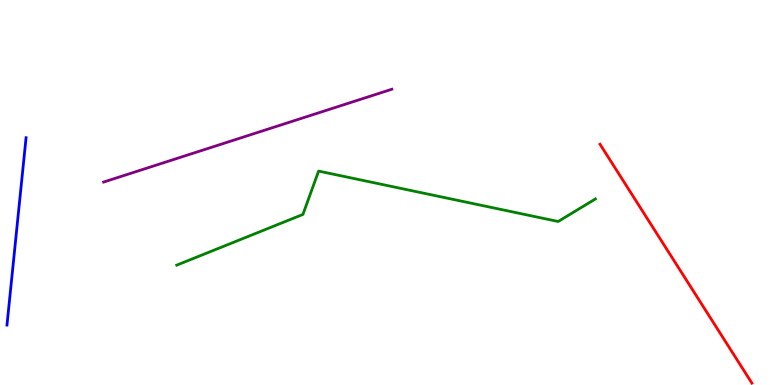[{'lines': ['blue', 'red'], 'intersections': []}, {'lines': ['green', 'red'], 'intersections': []}, {'lines': ['purple', 'red'], 'intersections': []}, {'lines': ['blue', 'green'], 'intersections': []}, {'lines': ['blue', 'purple'], 'intersections': []}, {'lines': ['green', 'purple'], 'intersections': []}]